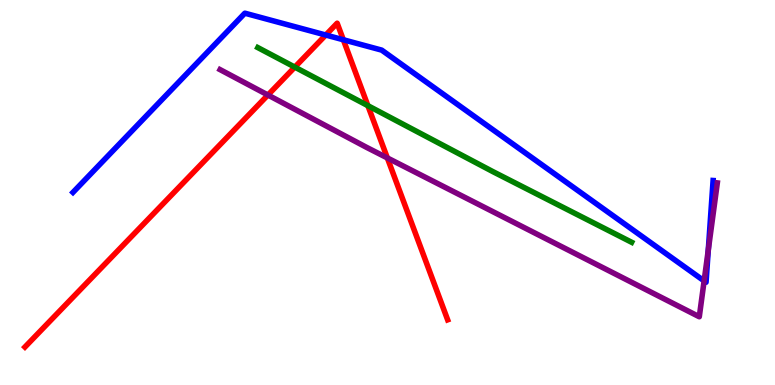[{'lines': ['blue', 'red'], 'intersections': [{'x': 4.2, 'y': 9.09}, {'x': 4.43, 'y': 8.97}]}, {'lines': ['green', 'red'], 'intersections': [{'x': 3.8, 'y': 8.26}, {'x': 4.75, 'y': 7.26}]}, {'lines': ['purple', 'red'], 'intersections': [{'x': 3.46, 'y': 7.53}, {'x': 5.0, 'y': 5.9}]}, {'lines': ['blue', 'green'], 'intersections': []}, {'lines': ['blue', 'purple'], 'intersections': [{'x': 9.09, 'y': 2.7}, {'x': 9.14, 'y': 3.5}]}, {'lines': ['green', 'purple'], 'intersections': []}]